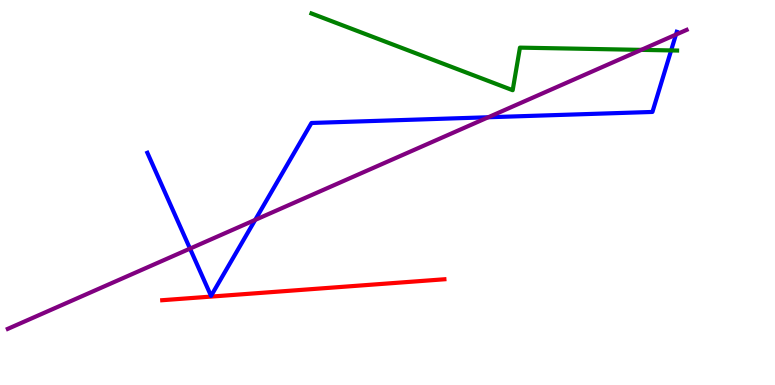[{'lines': ['blue', 'red'], 'intersections': []}, {'lines': ['green', 'red'], 'intersections': []}, {'lines': ['purple', 'red'], 'intersections': []}, {'lines': ['blue', 'green'], 'intersections': [{'x': 8.66, 'y': 8.69}]}, {'lines': ['blue', 'purple'], 'intersections': [{'x': 2.45, 'y': 3.54}, {'x': 3.29, 'y': 4.29}, {'x': 6.3, 'y': 6.95}, {'x': 8.72, 'y': 9.1}]}, {'lines': ['green', 'purple'], 'intersections': [{'x': 8.27, 'y': 8.7}]}]